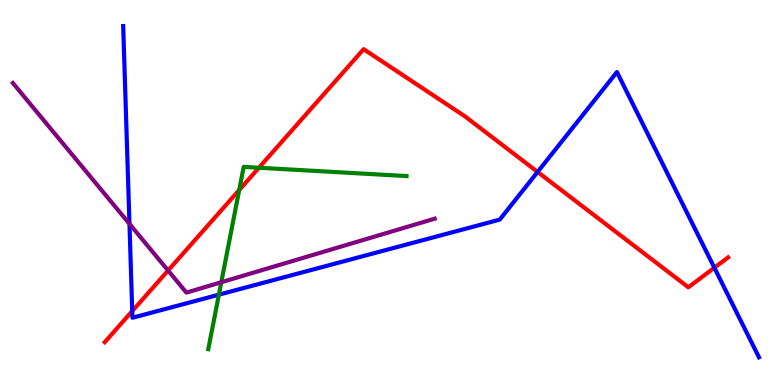[{'lines': ['blue', 'red'], 'intersections': [{'x': 1.71, 'y': 1.92}, {'x': 6.94, 'y': 5.53}, {'x': 9.22, 'y': 3.05}]}, {'lines': ['green', 'red'], 'intersections': [{'x': 3.09, 'y': 5.06}, {'x': 3.34, 'y': 5.64}]}, {'lines': ['purple', 'red'], 'intersections': [{'x': 2.17, 'y': 2.97}]}, {'lines': ['blue', 'green'], 'intersections': [{'x': 2.82, 'y': 2.35}]}, {'lines': ['blue', 'purple'], 'intersections': [{'x': 1.67, 'y': 4.19}]}, {'lines': ['green', 'purple'], 'intersections': [{'x': 2.86, 'y': 2.67}]}]